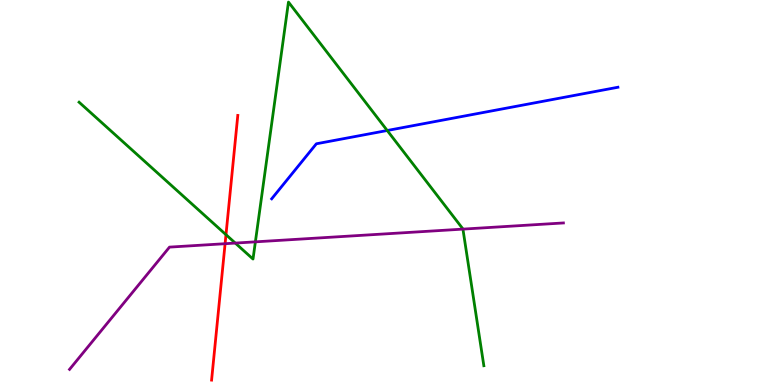[{'lines': ['blue', 'red'], 'intersections': []}, {'lines': ['green', 'red'], 'intersections': [{'x': 2.92, 'y': 3.9}]}, {'lines': ['purple', 'red'], 'intersections': [{'x': 2.9, 'y': 3.67}]}, {'lines': ['blue', 'green'], 'intersections': [{'x': 5.0, 'y': 6.61}]}, {'lines': ['blue', 'purple'], 'intersections': []}, {'lines': ['green', 'purple'], 'intersections': [{'x': 3.04, 'y': 3.69}, {'x': 3.3, 'y': 3.72}, {'x': 5.97, 'y': 4.05}]}]